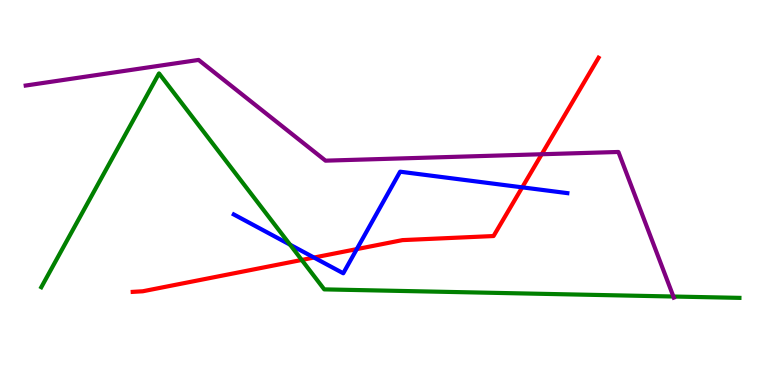[{'lines': ['blue', 'red'], 'intersections': [{'x': 4.05, 'y': 3.31}, {'x': 4.6, 'y': 3.53}, {'x': 6.74, 'y': 5.13}]}, {'lines': ['green', 'red'], 'intersections': [{'x': 3.89, 'y': 3.25}]}, {'lines': ['purple', 'red'], 'intersections': [{'x': 6.99, 'y': 5.99}]}, {'lines': ['blue', 'green'], 'intersections': [{'x': 3.74, 'y': 3.64}]}, {'lines': ['blue', 'purple'], 'intersections': []}, {'lines': ['green', 'purple'], 'intersections': [{'x': 8.69, 'y': 2.3}]}]